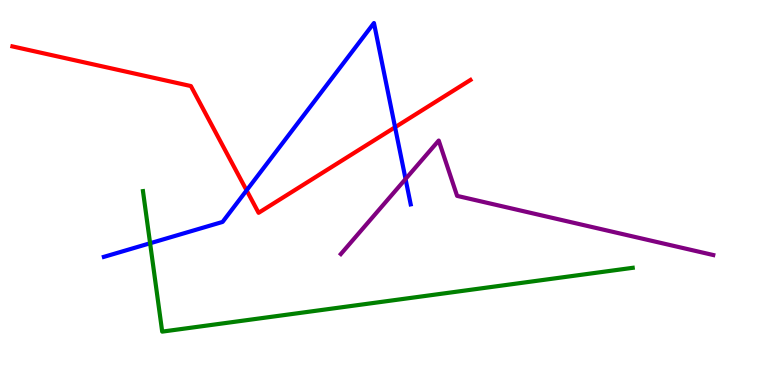[{'lines': ['blue', 'red'], 'intersections': [{'x': 3.18, 'y': 5.06}, {'x': 5.1, 'y': 6.7}]}, {'lines': ['green', 'red'], 'intersections': []}, {'lines': ['purple', 'red'], 'intersections': []}, {'lines': ['blue', 'green'], 'intersections': [{'x': 1.94, 'y': 3.68}]}, {'lines': ['blue', 'purple'], 'intersections': [{'x': 5.23, 'y': 5.35}]}, {'lines': ['green', 'purple'], 'intersections': []}]